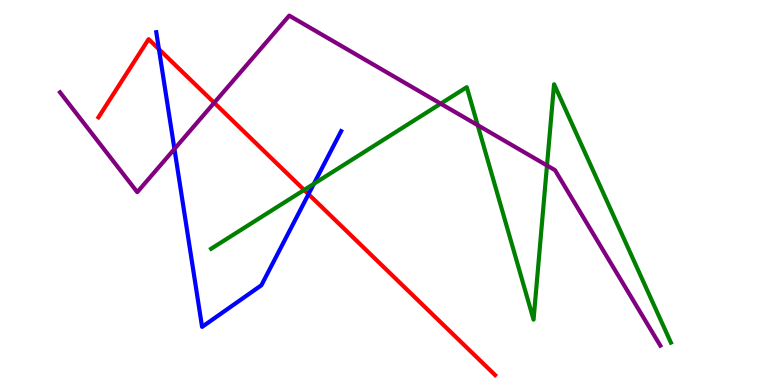[{'lines': ['blue', 'red'], 'intersections': [{'x': 2.05, 'y': 8.72}, {'x': 3.98, 'y': 4.96}]}, {'lines': ['green', 'red'], 'intersections': [{'x': 3.92, 'y': 5.07}]}, {'lines': ['purple', 'red'], 'intersections': [{'x': 2.76, 'y': 7.33}]}, {'lines': ['blue', 'green'], 'intersections': [{'x': 4.05, 'y': 5.23}]}, {'lines': ['blue', 'purple'], 'intersections': [{'x': 2.25, 'y': 6.13}]}, {'lines': ['green', 'purple'], 'intersections': [{'x': 5.69, 'y': 7.31}, {'x': 6.16, 'y': 6.75}, {'x': 7.06, 'y': 5.7}]}]